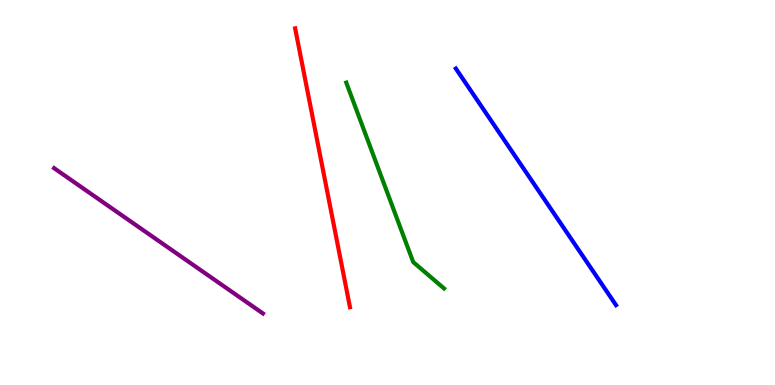[{'lines': ['blue', 'red'], 'intersections': []}, {'lines': ['green', 'red'], 'intersections': []}, {'lines': ['purple', 'red'], 'intersections': []}, {'lines': ['blue', 'green'], 'intersections': []}, {'lines': ['blue', 'purple'], 'intersections': []}, {'lines': ['green', 'purple'], 'intersections': []}]